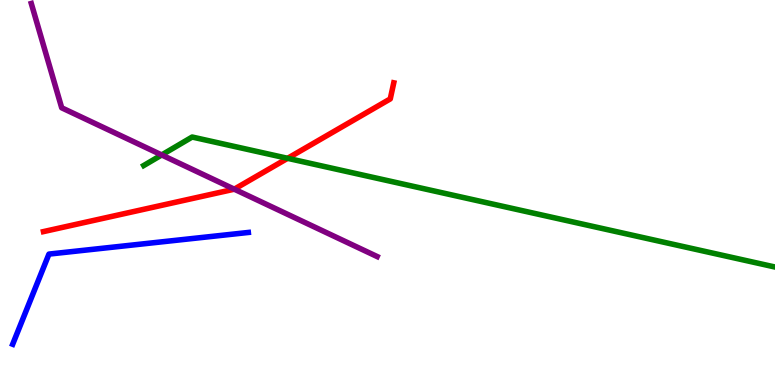[{'lines': ['blue', 'red'], 'intersections': []}, {'lines': ['green', 'red'], 'intersections': [{'x': 3.71, 'y': 5.89}]}, {'lines': ['purple', 'red'], 'intersections': [{'x': 3.02, 'y': 5.09}]}, {'lines': ['blue', 'green'], 'intersections': []}, {'lines': ['blue', 'purple'], 'intersections': []}, {'lines': ['green', 'purple'], 'intersections': [{'x': 2.09, 'y': 5.98}]}]